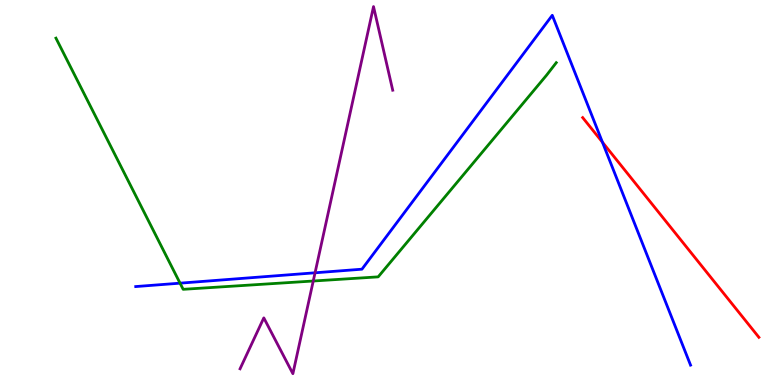[{'lines': ['blue', 'red'], 'intersections': [{'x': 7.77, 'y': 6.31}]}, {'lines': ['green', 'red'], 'intersections': []}, {'lines': ['purple', 'red'], 'intersections': []}, {'lines': ['blue', 'green'], 'intersections': [{'x': 2.32, 'y': 2.65}]}, {'lines': ['blue', 'purple'], 'intersections': [{'x': 4.07, 'y': 2.91}]}, {'lines': ['green', 'purple'], 'intersections': [{'x': 4.04, 'y': 2.7}]}]